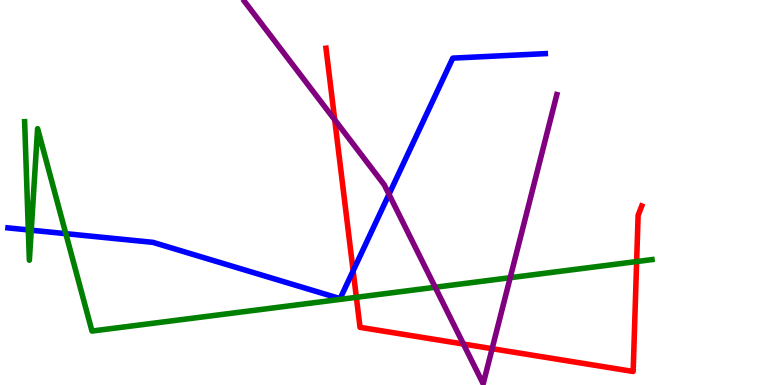[{'lines': ['blue', 'red'], 'intersections': [{'x': 4.56, 'y': 2.97}]}, {'lines': ['green', 'red'], 'intersections': [{'x': 4.6, 'y': 2.28}, {'x': 8.21, 'y': 3.21}]}, {'lines': ['purple', 'red'], 'intersections': [{'x': 4.32, 'y': 6.89}, {'x': 5.98, 'y': 1.06}, {'x': 6.35, 'y': 0.943}]}, {'lines': ['blue', 'green'], 'intersections': [{'x': 0.365, 'y': 4.03}, {'x': 0.403, 'y': 4.02}, {'x': 0.849, 'y': 3.93}]}, {'lines': ['blue', 'purple'], 'intersections': [{'x': 5.02, 'y': 4.95}]}, {'lines': ['green', 'purple'], 'intersections': [{'x': 5.62, 'y': 2.54}, {'x': 6.58, 'y': 2.79}]}]